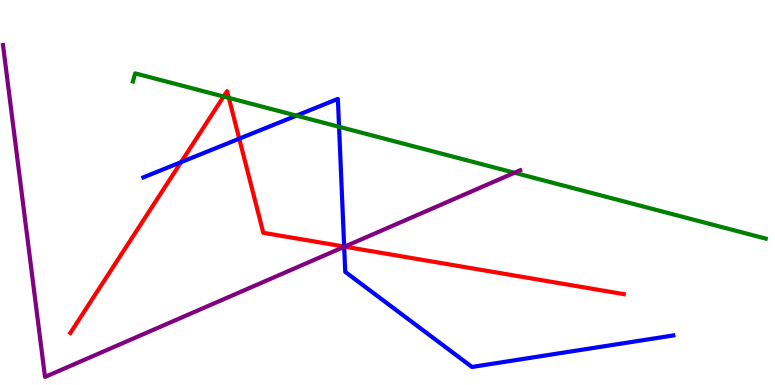[{'lines': ['blue', 'red'], 'intersections': [{'x': 2.34, 'y': 5.79}, {'x': 3.09, 'y': 6.4}, {'x': 4.44, 'y': 3.6}]}, {'lines': ['green', 'red'], 'intersections': [{'x': 2.89, 'y': 7.49}, {'x': 2.95, 'y': 7.46}]}, {'lines': ['purple', 'red'], 'intersections': [{'x': 4.45, 'y': 3.59}]}, {'lines': ['blue', 'green'], 'intersections': [{'x': 3.83, 'y': 7.0}, {'x': 4.37, 'y': 6.71}]}, {'lines': ['blue', 'purple'], 'intersections': [{'x': 4.44, 'y': 3.59}]}, {'lines': ['green', 'purple'], 'intersections': [{'x': 6.64, 'y': 5.51}]}]